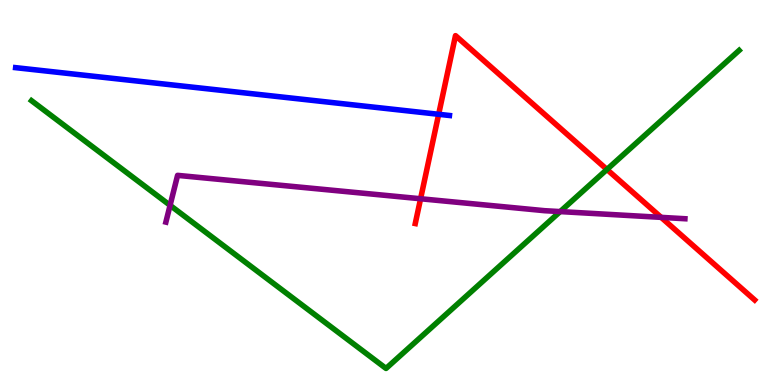[{'lines': ['blue', 'red'], 'intersections': [{'x': 5.66, 'y': 7.03}]}, {'lines': ['green', 'red'], 'intersections': [{'x': 7.83, 'y': 5.6}]}, {'lines': ['purple', 'red'], 'intersections': [{'x': 5.43, 'y': 4.84}, {'x': 8.53, 'y': 4.35}]}, {'lines': ['blue', 'green'], 'intersections': []}, {'lines': ['blue', 'purple'], 'intersections': []}, {'lines': ['green', 'purple'], 'intersections': [{'x': 2.19, 'y': 4.67}, {'x': 7.23, 'y': 4.5}]}]